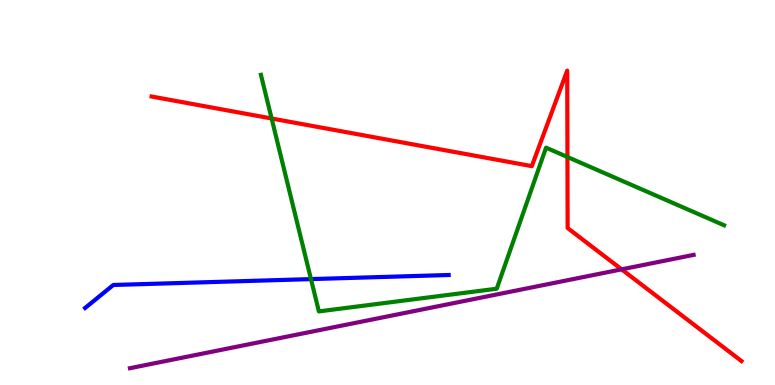[{'lines': ['blue', 'red'], 'intersections': []}, {'lines': ['green', 'red'], 'intersections': [{'x': 3.5, 'y': 6.92}, {'x': 7.32, 'y': 5.92}]}, {'lines': ['purple', 'red'], 'intersections': [{'x': 8.02, 'y': 3.0}]}, {'lines': ['blue', 'green'], 'intersections': [{'x': 4.01, 'y': 2.75}]}, {'lines': ['blue', 'purple'], 'intersections': []}, {'lines': ['green', 'purple'], 'intersections': []}]